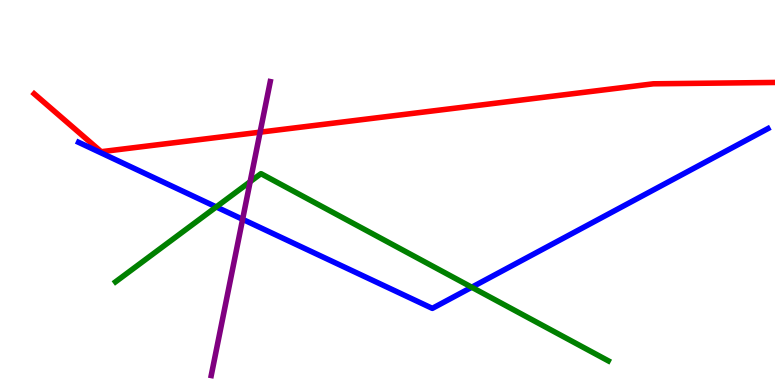[{'lines': ['blue', 'red'], 'intersections': []}, {'lines': ['green', 'red'], 'intersections': []}, {'lines': ['purple', 'red'], 'intersections': [{'x': 3.36, 'y': 6.57}]}, {'lines': ['blue', 'green'], 'intersections': [{'x': 2.79, 'y': 4.63}, {'x': 6.09, 'y': 2.54}]}, {'lines': ['blue', 'purple'], 'intersections': [{'x': 3.13, 'y': 4.3}]}, {'lines': ['green', 'purple'], 'intersections': [{'x': 3.23, 'y': 5.28}]}]